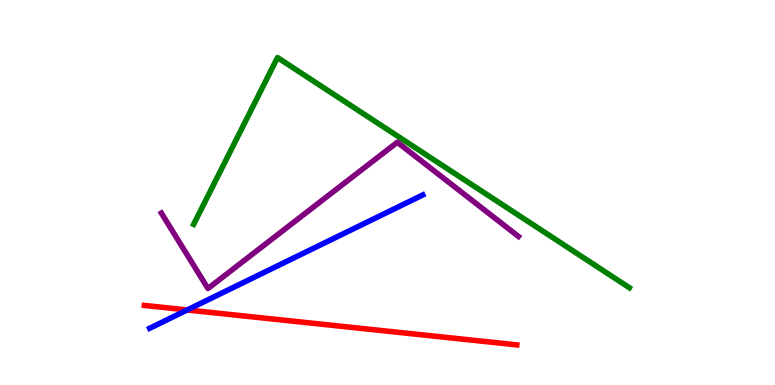[{'lines': ['blue', 'red'], 'intersections': [{'x': 2.42, 'y': 1.95}]}, {'lines': ['green', 'red'], 'intersections': []}, {'lines': ['purple', 'red'], 'intersections': []}, {'lines': ['blue', 'green'], 'intersections': []}, {'lines': ['blue', 'purple'], 'intersections': []}, {'lines': ['green', 'purple'], 'intersections': []}]